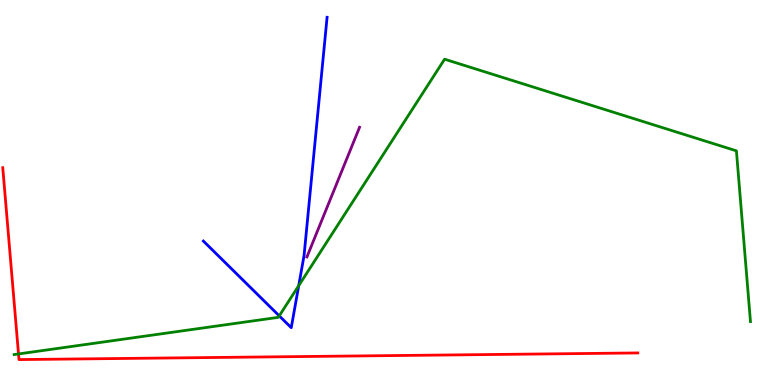[{'lines': ['blue', 'red'], 'intersections': []}, {'lines': ['green', 'red'], 'intersections': [{'x': 0.239, 'y': 0.807}]}, {'lines': ['purple', 'red'], 'intersections': []}, {'lines': ['blue', 'green'], 'intersections': [{'x': 3.6, 'y': 1.8}, {'x': 3.85, 'y': 2.58}]}, {'lines': ['blue', 'purple'], 'intersections': []}, {'lines': ['green', 'purple'], 'intersections': []}]